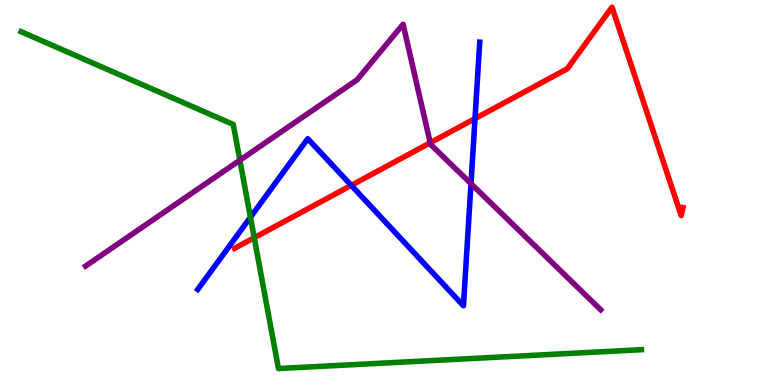[{'lines': ['blue', 'red'], 'intersections': [{'x': 4.53, 'y': 5.19}, {'x': 6.13, 'y': 6.92}]}, {'lines': ['green', 'red'], 'intersections': [{'x': 3.28, 'y': 3.83}]}, {'lines': ['purple', 'red'], 'intersections': [{'x': 5.55, 'y': 6.29}]}, {'lines': ['blue', 'green'], 'intersections': [{'x': 3.23, 'y': 4.36}]}, {'lines': ['blue', 'purple'], 'intersections': [{'x': 6.08, 'y': 5.23}]}, {'lines': ['green', 'purple'], 'intersections': [{'x': 3.1, 'y': 5.84}]}]